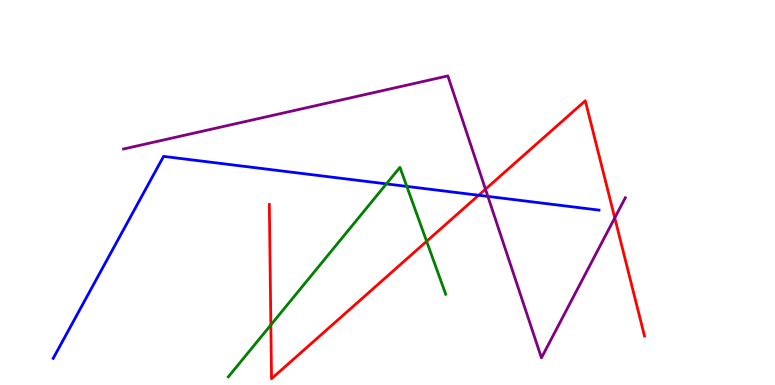[{'lines': ['blue', 'red'], 'intersections': [{'x': 6.18, 'y': 4.93}]}, {'lines': ['green', 'red'], 'intersections': [{'x': 3.49, 'y': 1.56}, {'x': 5.5, 'y': 3.73}]}, {'lines': ['purple', 'red'], 'intersections': [{'x': 6.26, 'y': 5.09}, {'x': 7.93, 'y': 4.34}]}, {'lines': ['blue', 'green'], 'intersections': [{'x': 4.99, 'y': 5.22}, {'x': 5.25, 'y': 5.16}]}, {'lines': ['blue', 'purple'], 'intersections': [{'x': 6.29, 'y': 4.9}]}, {'lines': ['green', 'purple'], 'intersections': []}]